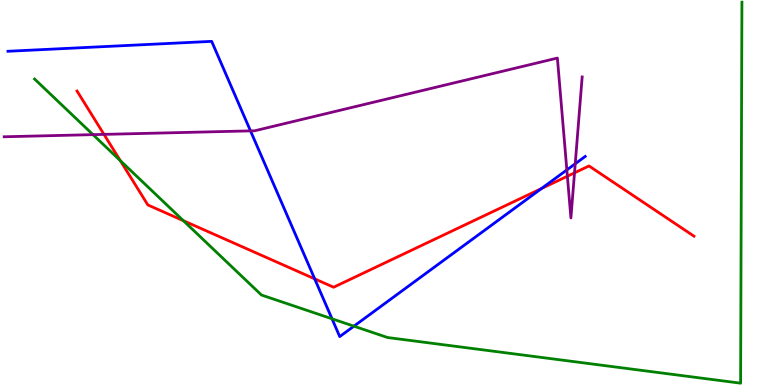[{'lines': ['blue', 'red'], 'intersections': [{'x': 4.06, 'y': 2.76}, {'x': 6.99, 'y': 5.1}]}, {'lines': ['green', 'red'], 'intersections': [{'x': 1.55, 'y': 5.83}, {'x': 2.37, 'y': 4.27}]}, {'lines': ['purple', 'red'], 'intersections': [{'x': 1.34, 'y': 6.51}, {'x': 7.32, 'y': 5.42}, {'x': 7.41, 'y': 5.51}]}, {'lines': ['blue', 'green'], 'intersections': [{'x': 4.28, 'y': 1.72}, {'x': 4.57, 'y': 1.53}]}, {'lines': ['blue', 'purple'], 'intersections': [{'x': 3.23, 'y': 6.6}, {'x': 7.31, 'y': 5.59}, {'x': 7.42, 'y': 5.75}]}, {'lines': ['green', 'purple'], 'intersections': [{'x': 1.2, 'y': 6.5}]}]